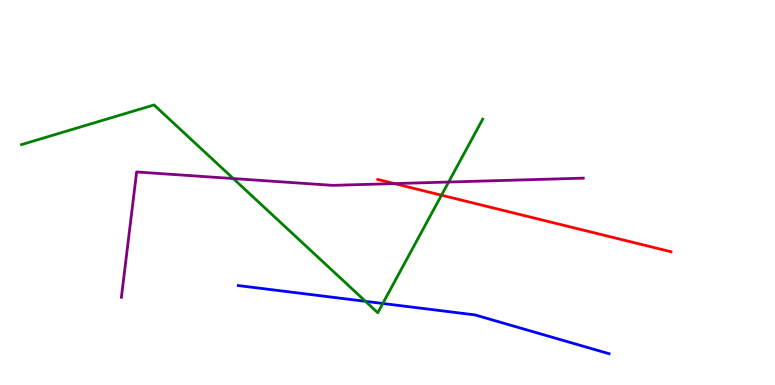[{'lines': ['blue', 'red'], 'intersections': []}, {'lines': ['green', 'red'], 'intersections': [{'x': 5.7, 'y': 4.93}]}, {'lines': ['purple', 'red'], 'intersections': [{'x': 5.09, 'y': 5.23}]}, {'lines': ['blue', 'green'], 'intersections': [{'x': 4.72, 'y': 2.17}, {'x': 4.94, 'y': 2.12}]}, {'lines': ['blue', 'purple'], 'intersections': []}, {'lines': ['green', 'purple'], 'intersections': [{'x': 3.01, 'y': 5.36}, {'x': 5.79, 'y': 5.27}]}]